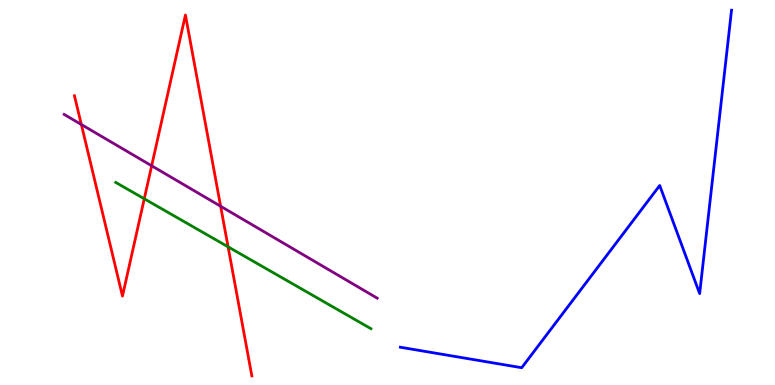[{'lines': ['blue', 'red'], 'intersections': []}, {'lines': ['green', 'red'], 'intersections': [{'x': 1.86, 'y': 4.84}, {'x': 2.94, 'y': 3.59}]}, {'lines': ['purple', 'red'], 'intersections': [{'x': 1.05, 'y': 6.77}, {'x': 1.96, 'y': 5.69}, {'x': 2.85, 'y': 4.64}]}, {'lines': ['blue', 'green'], 'intersections': []}, {'lines': ['blue', 'purple'], 'intersections': []}, {'lines': ['green', 'purple'], 'intersections': []}]